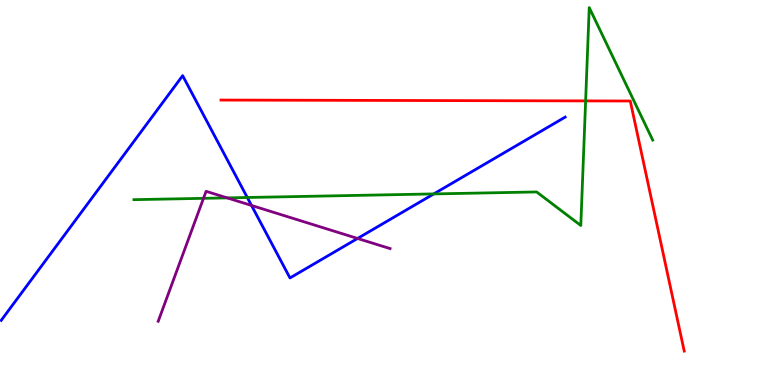[{'lines': ['blue', 'red'], 'intersections': []}, {'lines': ['green', 'red'], 'intersections': [{'x': 7.56, 'y': 7.38}]}, {'lines': ['purple', 'red'], 'intersections': []}, {'lines': ['blue', 'green'], 'intersections': [{'x': 3.19, 'y': 4.87}, {'x': 5.6, 'y': 4.96}]}, {'lines': ['blue', 'purple'], 'intersections': [{'x': 3.25, 'y': 4.66}, {'x': 4.61, 'y': 3.81}]}, {'lines': ['green', 'purple'], 'intersections': [{'x': 2.63, 'y': 4.85}, {'x': 2.93, 'y': 4.86}]}]